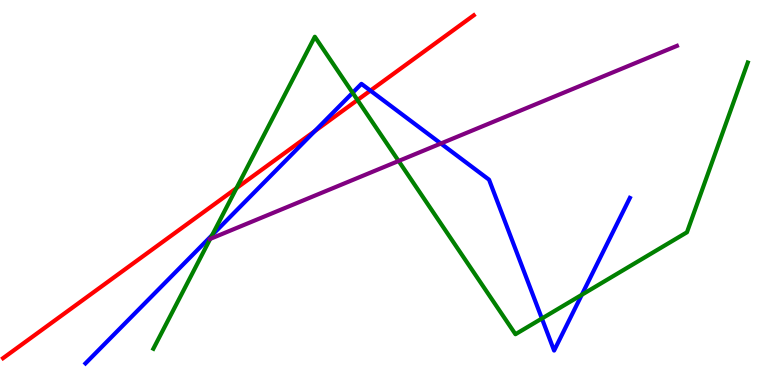[{'lines': ['blue', 'red'], 'intersections': [{'x': 4.06, 'y': 6.59}, {'x': 4.78, 'y': 7.65}]}, {'lines': ['green', 'red'], 'intersections': [{'x': 3.05, 'y': 5.11}, {'x': 4.61, 'y': 7.4}]}, {'lines': ['purple', 'red'], 'intersections': []}, {'lines': ['blue', 'green'], 'intersections': [{'x': 2.74, 'y': 3.9}, {'x': 4.55, 'y': 7.59}, {'x': 6.99, 'y': 1.73}, {'x': 7.51, 'y': 2.34}]}, {'lines': ['blue', 'purple'], 'intersections': [{'x': 5.69, 'y': 6.27}]}, {'lines': ['green', 'purple'], 'intersections': [{'x': 2.71, 'y': 3.79}, {'x': 5.14, 'y': 5.82}]}]